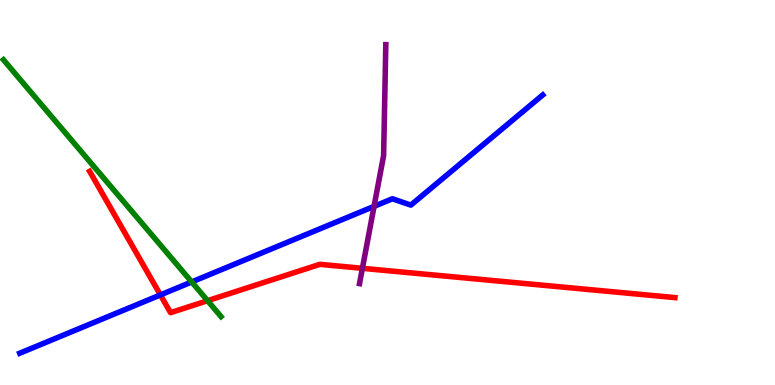[{'lines': ['blue', 'red'], 'intersections': [{'x': 2.07, 'y': 2.34}]}, {'lines': ['green', 'red'], 'intersections': [{'x': 2.68, 'y': 2.19}]}, {'lines': ['purple', 'red'], 'intersections': [{'x': 4.68, 'y': 3.03}]}, {'lines': ['blue', 'green'], 'intersections': [{'x': 2.47, 'y': 2.68}]}, {'lines': ['blue', 'purple'], 'intersections': [{'x': 4.83, 'y': 4.64}]}, {'lines': ['green', 'purple'], 'intersections': []}]